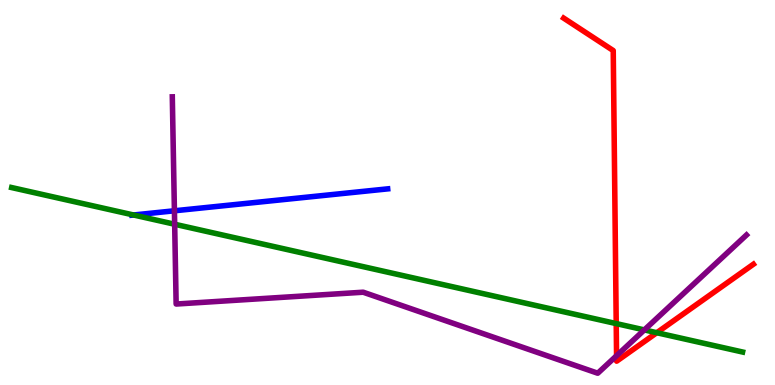[{'lines': ['blue', 'red'], 'intersections': []}, {'lines': ['green', 'red'], 'intersections': [{'x': 7.95, 'y': 1.6}, {'x': 8.47, 'y': 1.36}]}, {'lines': ['purple', 'red'], 'intersections': [{'x': 7.96, 'y': 0.76}]}, {'lines': ['blue', 'green'], 'intersections': [{'x': 1.72, 'y': 4.42}]}, {'lines': ['blue', 'purple'], 'intersections': [{'x': 2.25, 'y': 4.52}]}, {'lines': ['green', 'purple'], 'intersections': [{'x': 2.25, 'y': 4.18}, {'x': 8.31, 'y': 1.43}]}]